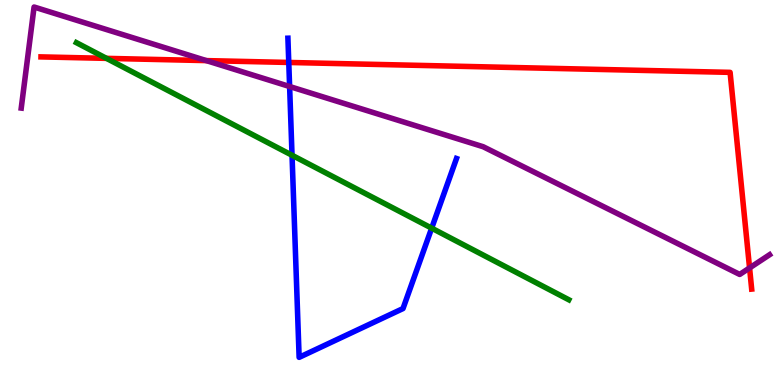[{'lines': ['blue', 'red'], 'intersections': [{'x': 3.73, 'y': 8.38}]}, {'lines': ['green', 'red'], 'intersections': [{'x': 1.37, 'y': 8.48}]}, {'lines': ['purple', 'red'], 'intersections': [{'x': 2.66, 'y': 8.43}, {'x': 9.67, 'y': 3.04}]}, {'lines': ['blue', 'green'], 'intersections': [{'x': 3.77, 'y': 5.97}, {'x': 5.57, 'y': 4.07}]}, {'lines': ['blue', 'purple'], 'intersections': [{'x': 3.74, 'y': 7.75}]}, {'lines': ['green', 'purple'], 'intersections': []}]